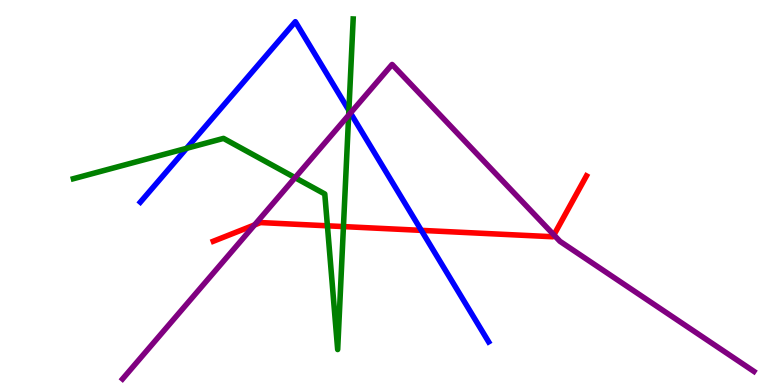[{'lines': ['blue', 'red'], 'intersections': [{'x': 5.44, 'y': 4.02}]}, {'lines': ['green', 'red'], 'intersections': [{'x': 4.22, 'y': 4.13}, {'x': 4.43, 'y': 4.11}]}, {'lines': ['purple', 'red'], 'intersections': [{'x': 3.28, 'y': 4.16}, {'x': 7.15, 'y': 3.9}]}, {'lines': ['blue', 'green'], 'intersections': [{'x': 2.41, 'y': 6.15}, {'x': 4.5, 'y': 7.13}]}, {'lines': ['blue', 'purple'], 'intersections': [{'x': 4.52, 'y': 7.06}]}, {'lines': ['green', 'purple'], 'intersections': [{'x': 3.81, 'y': 5.39}, {'x': 4.5, 'y': 7.01}]}]